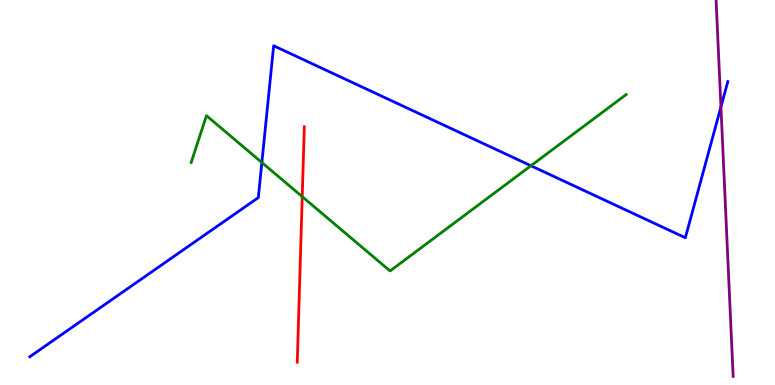[{'lines': ['blue', 'red'], 'intersections': []}, {'lines': ['green', 'red'], 'intersections': [{'x': 3.9, 'y': 4.89}]}, {'lines': ['purple', 'red'], 'intersections': []}, {'lines': ['blue', 'green'], 'intersections': [{'x': 3.38, 'y': 5.78}, {'x': 6.85, 'y': 5.7}]}, {'lines': ['blue', 'purple'], 'intersections': [{'x': 9.3, 'y': 7.22}]}, {'lines': ['green', 'purple'], 'intersections': []}]